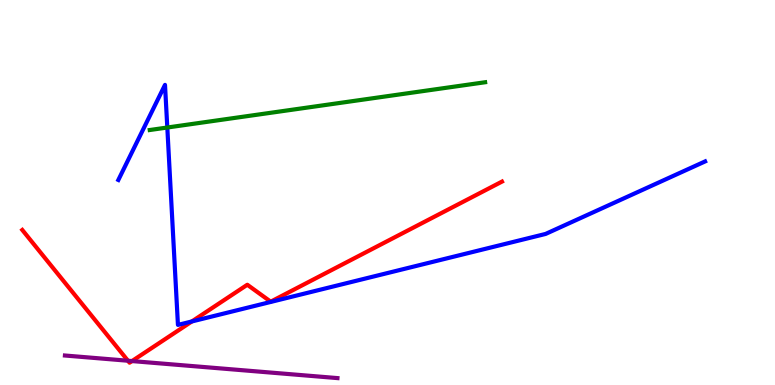[{'lines': ['blue', 'red'], 'intersections': [{'x': 2.48, 'y': 1.65}]}, {'lines': ['green', 'red'], 'intersections': []}, {'lines': ['purple', 'red'], 'intersections': [{'x': 1.65, 'y': 0.63}, {'x': 1.7, 'y': 0.622}]}, {'lines': ['blue', 'green'], 'intersections': [{'x': 2.16, 'y': 6.69}]}, {'lines': ['blue', 'purple'], 'intersections': []}, {'lines': ['green', 'purple'], 'intersections': []}]